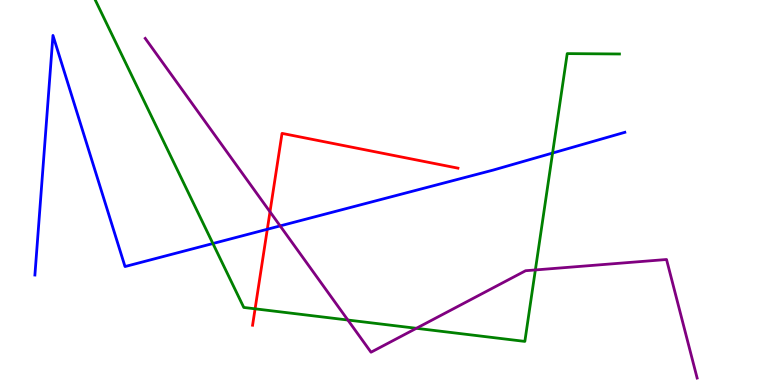[{'lines': ['blue', 'red'], 'intersections': [{'x': 3.45, 'y': 4.05}]}, {'lines': ['green', 'red'], 'intersections': [{'x': 3.29, 'y': 1.98}]}, {'lines': ['purple', 'red'], 'intersections': [{'x': 3.48, 'y': 4.5}]}, {'lines': ['blue', 'green'], 'intersections': [{'x': 2.75, 'y': 3.67}, {'x': 7.13, 'y': 6.02}]}, {'lines': ['blue', 'purple'], 'intersections': [{'x': 3.61, 'y': 4.13}]}, {'lines': ['green', 'purple'], 'intersections': [{'x': 4.49, 'y': 1.69}, {'x': 5.37, 'y': 1.47}, {'x': 6.91, 'y': 2.99}]}]